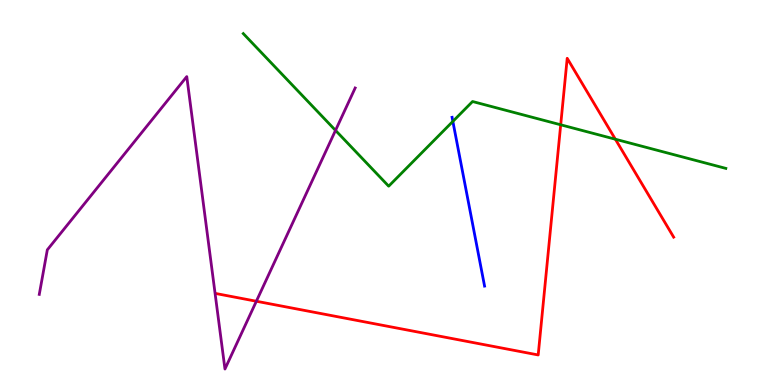[{'lines': ['blue', 'red'], 'intersections': []}, {'lines': ['green', 'red'], 'intersections': [{'x': 7.23, 'y': 6.76}, {'x': 7.94, 'y': 6.38}]}, {'lines': ['purple', 'red'], 'intersections': [{'x': 3.31, 'y': 2.18}]}, {'lines': ['blue', 'green'], 'intersections': [{'x': 5.84, 'y': 6.85}]}, {'lines': ['blue', 'purple'], 'intersections': []}, {'lines': ['green', 'purple'], 'intersections': [{'x': 4.33, 'y': 6.61}]}]